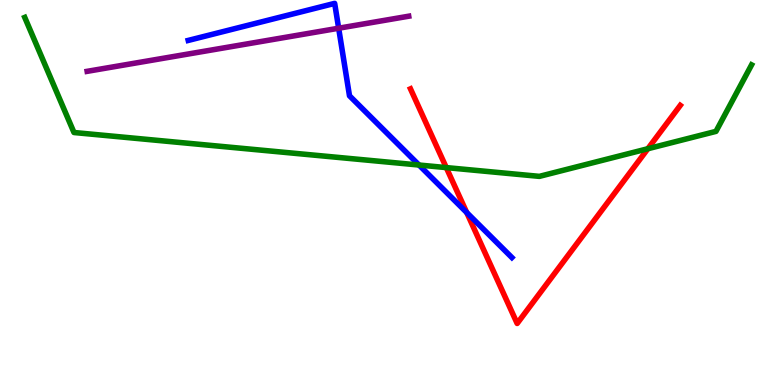[{'lines': ['blue', 'red'], 'intersections': [{'x': 6.02, 'y': 4.48}]}, {'lines': ['green', 'red'], 'intersections': [{'x': 5.76, 'y': 5.65}, {'x': 8.36, 'y': 6.14}]}, {'lines': ['purple', 'red'], 'intersections': []}, {'lines': ['blue', 'green'], 'intersections': [{'x': 5.41, 'y': 5.71}]}, {'lines': ['blue', 'purple'], 'intersections': [{'x': 4.37, 'y': 9.27}]}, {'lines': ['green', 'purple'], 'intersections': []}]